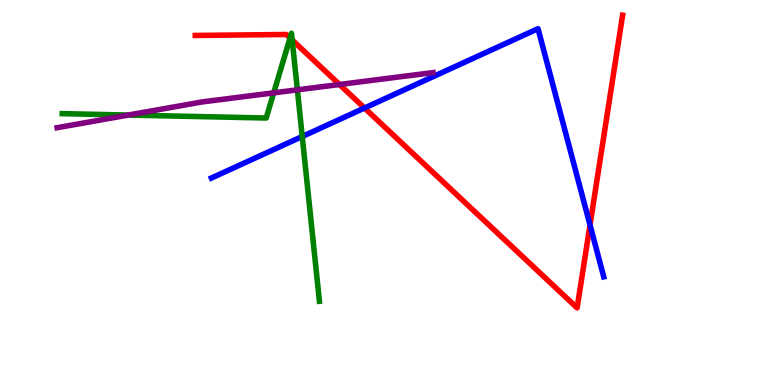[{'lines': ['blue', 'red'], 'intersections': [{'x': 4.7, 'y': 7.19}, {'x': 7.61, 'y': 4.16}]}, {'lines': ['green', 'red'], 'intersections': [{'x': 3.74, 'y': 9.01}, {'x': 3.77, 'y': 8.96}]}, {'lines': ['purple', 'red'], 'intersections': [{'x': 4.38, 'y': 7.81}]}, {'lines': ['blue', 'green'], 'intersections': [{'x': 3.9, 'y': 6.45}]}, {'lines': ['blue', 'purple'], 'intersections': []}, {'lines': ['green', 'purple'], 'intersections': [{'x': 1.65, 'y': 7.01}, {'x': 3.53, 'y': 7.59}, {'x': 3.84, 'y': 7.67}]}]